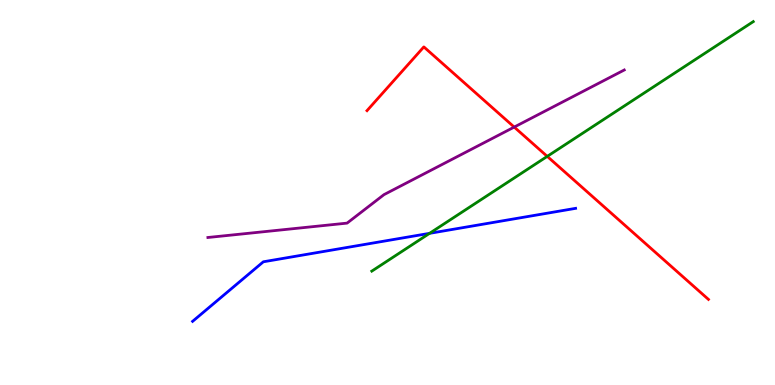[{'lines': ['blue', 'red'], 'intersections': []}, {'lines': ['green', 'red'], 'intersections': [{'x': 7.06, 'y': 5.94}]}, {'lines': ['purple', 'red'], 'intersections': [{'x': 6.64, 'y': 6.7}]}, {'lines': ['blue', 'green'], 'intersections': [{'x': 5.54, 'y': 3.94}]}, {'lines': ['blue', 'purple'], 'intersections': []}, {'lines': ['green', 'purple'], 'intersections': []}]